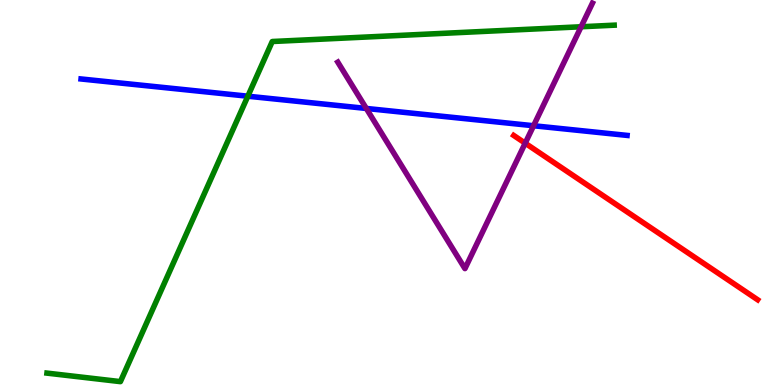[{'lines': ['blue', 'red'], 'intersections': []}, {'lines': ['green', 'red'], 'intersections': []}, {'lines': ['purple', 'red'], 'intersections': [{'x': 6.78, 'y': 6.28}]}, {'lines': ['blue', 'green'], 'intersections': [{'x': 3.2, 'y': 7.5}]}, {'lines': ['blue', 'purple'], 'intersections': [{'x': 4.73, 'y': 7.18}, {'x': 6.88, 'y': 6.73}]}, {'lines': ['green', 'purple'], 'intersections': [{'x': 7.5, 'y': 9.3}]}]